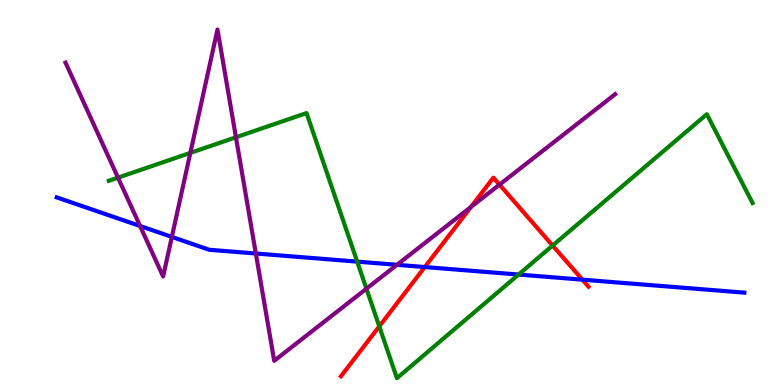[{'lines': ['blue', 'red'], 'intersections': [{'x': 5.48, 'y': 3.06}, {'x': 7.51, 'y': 2.74}]}, {'lines': ['green', 'red'], 'intersections': [{'x': 4.89, 'y': 1.52}, {'x': 7.13, 'y': 3.62}]}, {'lines': ['purple', 'red'], 'intersections': [{'x': 6.08, 'y': 4.62}, {'x': 6.45, 'y': 5.2}]}, {'lines': ['blue', 'green'], 'intersections': [{'x': 4.61, 'y': 3.2}, {'x': 6.69, 'y': 2.87}]}, {'lines': ['blue', 'purple'], 'intersections': [{'x': 1.81, 'y': 4.13}, {'x': 2.22, 'y': 3.85}, {'x': 3.3, 'y': 3.42}, {'x': 5.12, 'y': 3.12}]}, {'lines': ['green', 'purple'], 'intersections': [{'x': 1.52, 'y': 5.39}, {'x': 2.46, 'y': 6.03}, {'x': 3.04, 'y': 6.43}, {'x': 4.73, 'y': 2.5}]}]